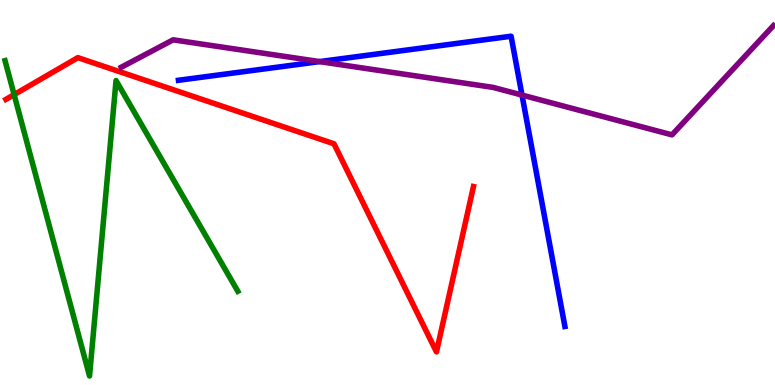[{'lines': ['blue', 'red'], 'intersections': []}, {'lines': ['green', 'red'], 'intersections': [{'x': 0.182, 'y': 7.54}]}, {'lines': ['purple', 'red'], 'intersections': []}, {'lines': ['blue', 'green'], 'intersections': []}, {'lines': ['blue', 'purple'], 'intersections': [{'x': 4.12, 'y': 8.4}, {'x': 6.74, 'y': 7.53}]}, {'lines': ['green', 'purple'], 'intersections': []}]